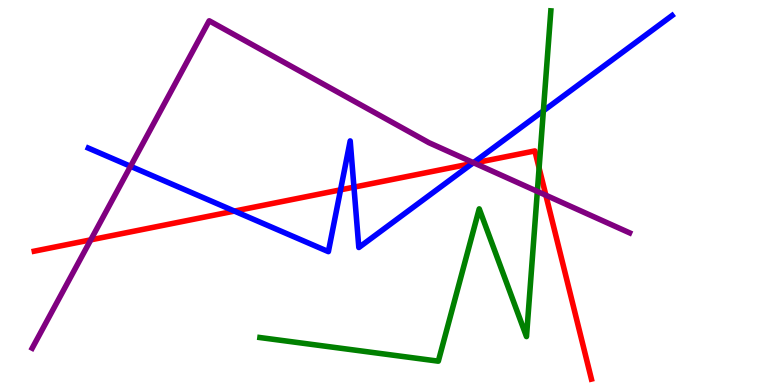[{'lines': ['blue', 'red'], 'intersections': [{'x': 3.02, 'y': 4.52}, {'x': 4.39, 'y': 5.07}, {'x': 4.57, 'y': 5.14}, {'x': 6.09, 'y': 5.75}]}, {'lines': ['green', 'red'], 'intersections': [{'x': 6.96, 'y': 5.64}]}, {'lines': ['purple', 'red'], 'intersections': [{'x': 1.17, 'y': 3.77}, {'x': 6.12, 'y': 5.76}, {'x': 7.04, 'y': 4.93}]}, {'lines': ['blue', 'green'], 'intersections': [{'x': 7.01, 'y': 7.12}]}, {'lines': ['blue', 'purple'], 'intersections': [{'x': 1.68, 'y': 5.68}, {'x': 6.11, 'y': 5.77}]}, {'lines': ['green', 'purple'], 'intersections': [{'x': 6.93, 'y': 5.03}]}]